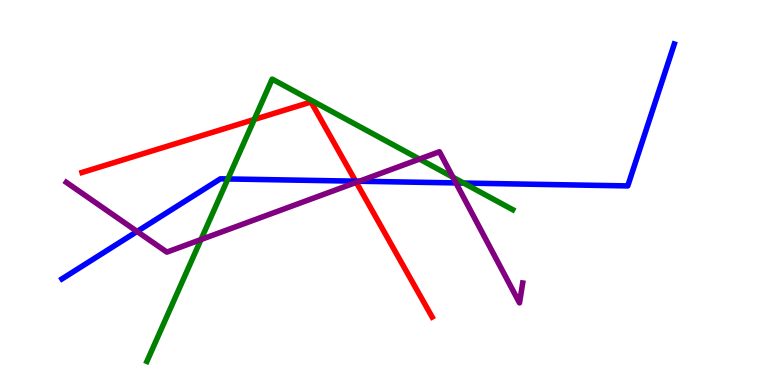[{'lines': ['blue', 'red'], 'intersections': [{'x': 4.59, 'y': 5.29}]}, {'lines': ['green', 'red'], 'intersections': [{'x': 3.28, 'y': 6.9}]}, {'lines': ['purple', 'red'], 'intersections': [{'x': 4.6, 'y': 5.26}]}, {'lines': ['blue', 'green'], 'intersections': [{'x': 2.94, 'y': 5.35}, {'x': 5.98, 'y': 5.25}]}, {'lines': ['blue', 'purple'], 'intersections': [{'x': 1.77, 'y': 3.99}, {'x': 4.64, 'y': 5.29}, {'x': 5.88, 'y': 5.25}]}, {'lines': ['green', 'purple'], 'intersections': [{'x': 2.59, 'y': 3.78}, {'x': 5.41, 'y': 5.87}, {'x': 5.84, 'y': 5.4}]}]